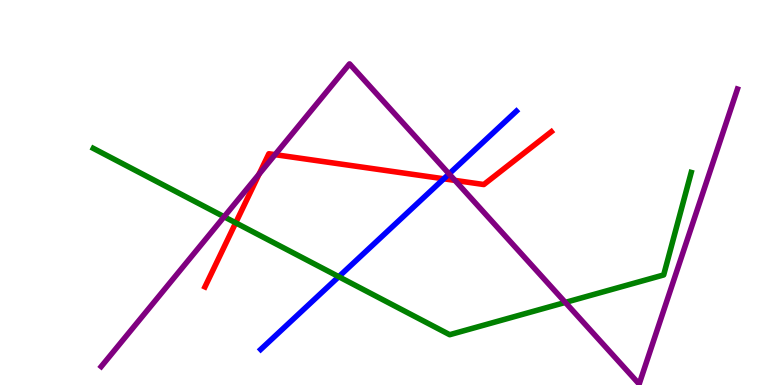[{'lines': ['blue', 'red'], 'intersections': [{'x': 5.73, 'y': 5.36}]}, {'lines': ['green', 'red'], 'intersections': [{'x': 3.04, 'y': 4.21}]}, {'lines': ['purple', 'red'], 'intersections': [{'x': 3.34, 'y': 5.48}, {'x': 3.55, 'y': 5.98}, {'x': 5.87, 'y': 5.31}]}, {'lines': ['blue', 'green'], 'intersections': [{'x': 4.37, 'y': 2.81}]}, {'lines': ['blue', 'purple'], 'intersections': [{'x': 5.79, 'y': 5.48}]}, {'lines': ['green', 'purple'], 'intersections': [{'x': 2.89, 'y': 4.37}, {'x': 7.29, 'y': 2.15}]}]